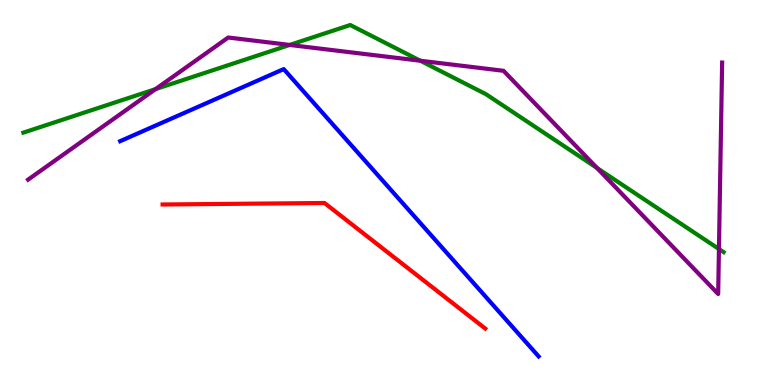[{'lines': ['blue', 'red'], 'intersections': []}, {'lines': ['green', 'red'], 'intersections': []}, {'lines': ['purple', 'red'], 'intersections': []}, {'lines': ['blue', 'green'], 'intersections': []}, {'lines': ['blue', 'purple'], 'intersections': []}, {'lines': ['green', 'purple'], 'intersections': [{'x': 2.01, 'y': 7.69}, {'x': 3.74, 'y': 8.83}, {'x': 5.42, 'y': 8.42}, {'x': 7.7, 'y': 5.64}, {'x': 9.28, 'y': 3.53}]}]